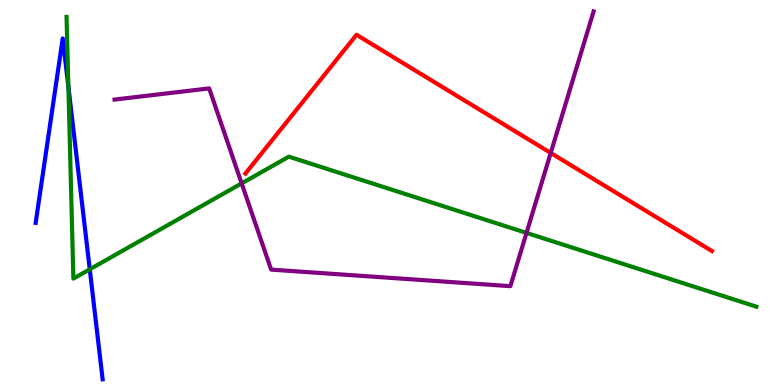[{'lines': ['blue', 'red'], 'intersections': []}, {'lines': ['green', 'red'], 'intersections': []}, {'lines': ['purple', 'red'], 'intersections': [{'x': 7.11, 'y': 6.03}]}, {'lines': ['blue', 'green'], 'intersections': [{'x': 0.882, 'y': 7.75}, {'x': 1.16, 'y': 3.0}]}, {'lines': ['blue', 'purple'], 'intersections': []}, {'lines': ['green', 'purple'], 'intersections': [{'x': 3.12, 'y': 5.24}, {'x': 6.79, 'y': 3.95}]}]